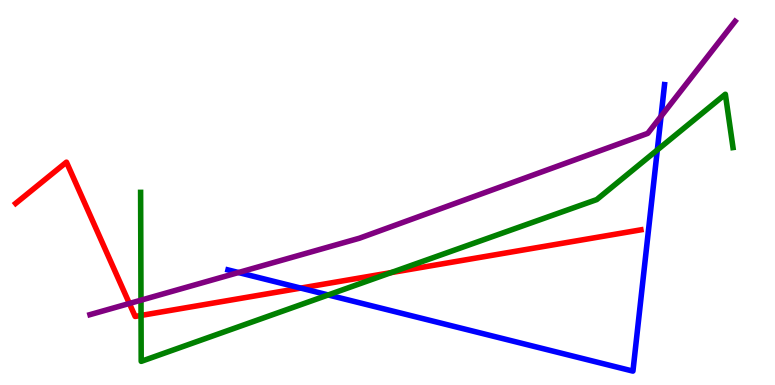[{'lines': ['blue', 'red'], 'intersections': [{'x': 3.88, 'y': 2.52}]}, {'lines': ['green', 'red'], 'intersections': [{'x': 1.82, 'y': 1.81}, {'x': 5.05, 'y': 2.92}]}, {'lines': ['purple', 'red'], 'intersections': [{'x': 1.67, 'y': 2.12}]}, {'lines': ['blue', 'green'], 'intersections': [{'x': 4.23, 'y': 2.34}, {'x': 8.48, 'y': 6.11}]}, {'lines': ['blue', 'purple'], 'intersections': [{'x': 3.08, 'y': 2.92}, {'x': 8.53, 'y': 6.98}]}, {'lines': ['green', 'purple'], 'intersections': [{'x': 1.82, 'y': 2.2}]}]